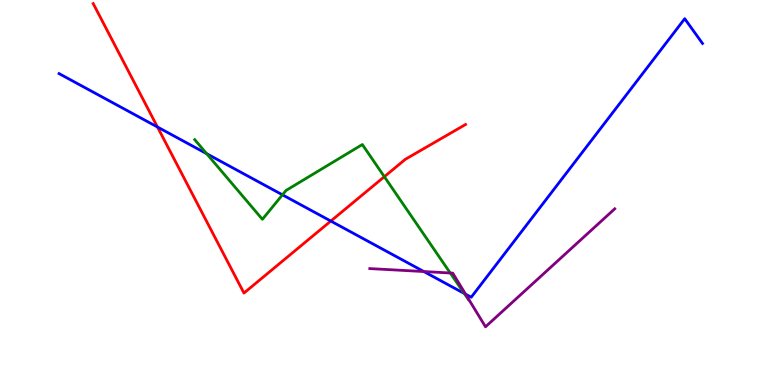[{'lines': ['blue', 'red'], 'intersections': [{'x': 2.03, 'y': 6.7}, {'x': 4.27, 'y': 4.26}]}, {'lines': ['green', 'red'], 'intersections': [{'x': 4.96, 'y': 5.41}]}, {'lines': ['purple', 'red'], 'intersections': []}, {'lines': ['blue', 'green'], 'intersections': [{'x': 2.67, 'y': 6.01}, {'x': 3.64, 'y': 4.94}, {'x': 5.99, 'y': 2.38}]}, {'lines': ['blue', 'purple'], 'intersections': [{'x': 5.47, 'y': 2.95}, {'x': 6.01, 'y': 2.36}]}, {'lines': ['green', 'purple'], 'intersections': [{'x': 5.81, 'y': 2.91}]}]